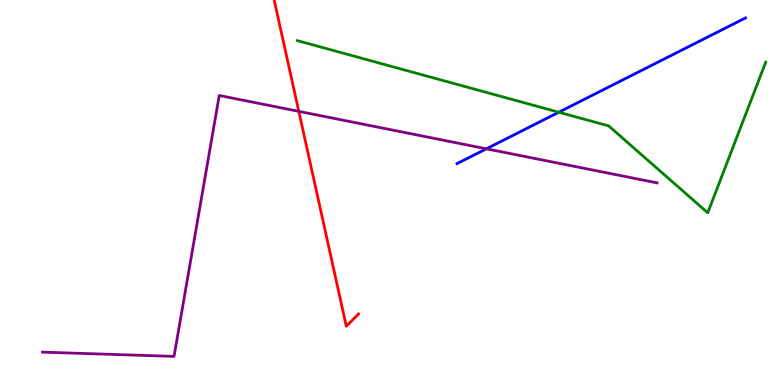[{'lines': ['blue', 'red'], 'intersections': []}, {'lines': ['green', 'red'], 'intersections': []}, {'lines': ['purple', 'red'], 'intersections': [{'x': 3.86, 'y': 7.11}]}, {'lines': ['blue', 'green'], 'intersections': [{'x': 7.21, 'y': 7.09}]}, {'lines': ['blue', 'purple'], 'intersections': [{'x': 6.28, 'y': 6.14}]}, {'lines': ['green', 'purple'], 'intersections': []}]